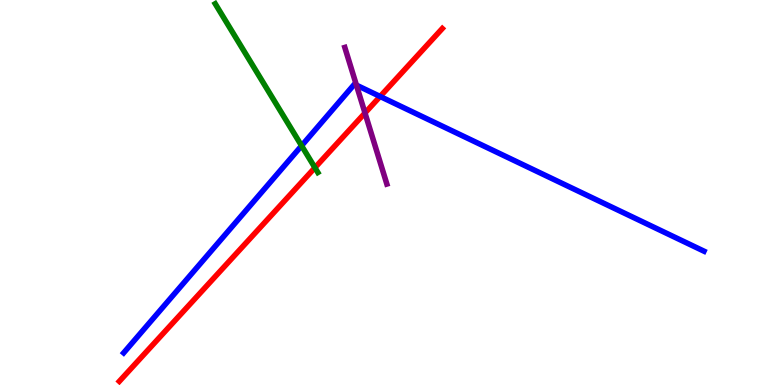[{'lines': ['blue', 'red'], 'intersections': [{'x': 4.9, 'y': 7.49}]}, {'lines': ['green', 'red'], 'intersections': [{'x': 4.06, 'y': 5.64}]}, {'lines': ['purple', 'red'], 'intersections': [{'x': 4.71, 'y': 7.07}]}, {'lines': ['blue', 'green'], 'intersections': [{'x': 3.89, 'y': 6.21}]}, {'lines': ['blue', 'purple'], 'intersections': [{'x': 4.6, 'y': 7.79}]}, {'lines': ['green', 'purple'], 'intersections': []}]